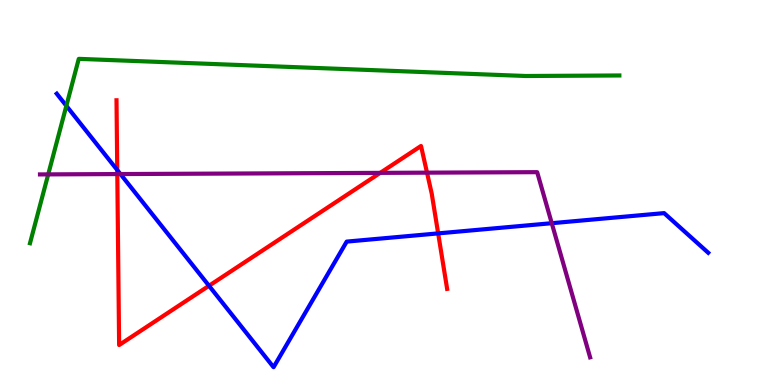[{'lines': ['blue', 'red'], 'intersections': [{'x': 1.51, 'y': 5.58}, {'x': 2.7, 'y': 2.58}, {'x': 5.65, 'y': 3.94}]}, {'lines': ['green', 'red'], 'intersections': []}, {'lines': ['purple', 'red'], 'intersections': [{'x': 1.51, 'y': 5.48}, {'x': 4.91, 'y': 5.51}, {'x': 5.51, 'y': 5.52}]}, {'lines': ['blue', 'green'], 'intersections': [{'x': 0.856, 'y': 7.25}]}, {'lines': ['blue', 'purple'], 'intersections': [{'x': 1.55, 'y': 5.48}, {'x': 7.12, 'y': 4.2}]}, {'lines': ['green', 'purple'], 'intersections': [{'x': 0.622, 'y': 5.47}]}]